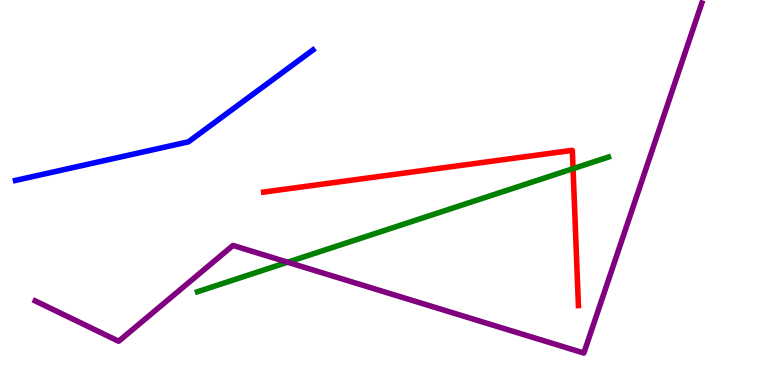[{'lines': ['blue', 'red'], 'intersections': []}, {'lines': ['green', 'red'], 'intersections': [{'x': 7.39, 'y': 5.62}]}, {'lines': ['purple', 'red'], 'intersections': []}, {'lines': ['blue', 'green'], 'intersections': []}, {'lines': ['blue', 'purple'], 'intersections': []}, {'lines': ['green', 'purple'], 'intersections': [{'x': 3.71, 'y': 3.19}]}]